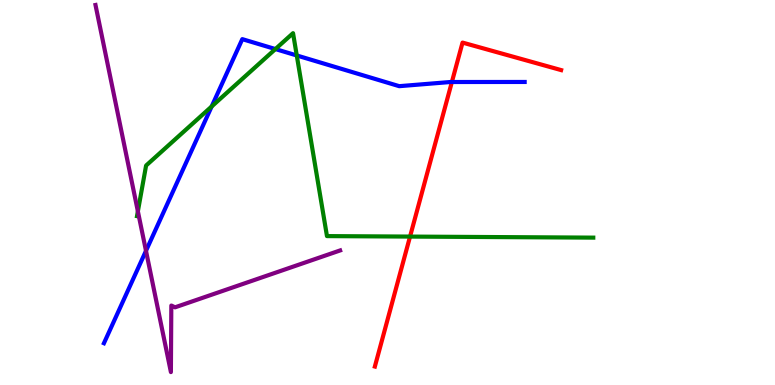[{'lines': ['blue', 'red'], 'intersections': [{'x': 5.83, 'y': 7.87}]}, {'lines': ['green', 'red'], 'intersections': [{'x': 5.29, 'y': 3.86}]}, {'lines': ['purple', 'red'], 'intersections': []}, {'lines': ['blue', 'green'], 'intersections': [{'x': 2.73, 'y': 7.23}, {'x': 3.55, 'y': 8.73}, {'x': 3.83, 'y': 8.56}]}, {'lines': ['blue', 'purple'], 'intersections': [{'x': 1.88, 'y': 3.49}]}, {'lines': ['green', 'purple'], 'intersections': [{'x': 1.78, 'y': 4.51}]}]